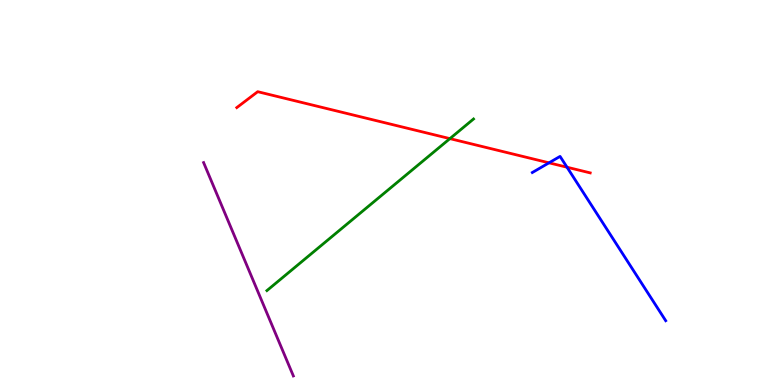[{'lines': ['blue', 'red'], 'intersections': [{'x': 7.08, 'y': 5.77}, {'x': 7.32, 'y': 5.66}]}, {'lines': ['green', 'red'], 'intersections': [{'x': 5.81, 'y': 6.4}]}, {'lines': ['purple', 'red'], 'intersections': []}, {'lines': ['blue', 'green'], 'intersections': []}, {'lines': ['blue', 'purple'], 'intersections': []}, {'lines': ['green', 'purple'], 'intersections': []}]